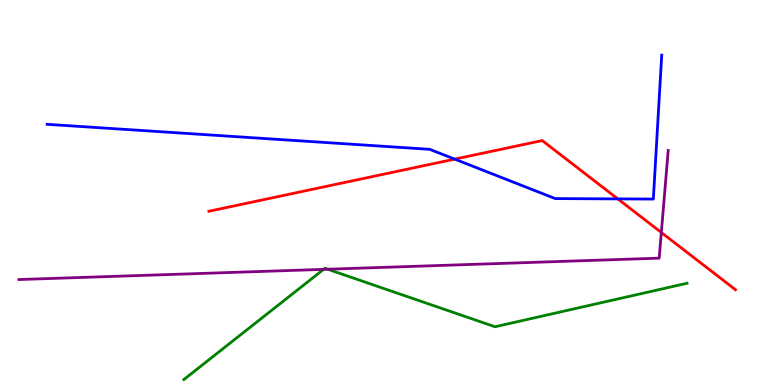[{'lines': ['blue', 'red'], 'intersections': [{'x': 5.87, 'y': 5.87}, {'x': 7.97, 'y': 4.83}]}, {'lines': ['green', 'red'], 'intersections': []}, {'lines': ['purple', 'red'], 'intersections': [{'x': 8.53, 'y': 3.96}]}, {'lines': ['blue', 'green'], 'intersections': []}, {'lines': ['blue', 'purple'], 'intersections': []}, {'lines': ['green', 'purple'], 'intersections': [{'x': 4.18, 'y': 3.0}, {'x': 4.23, 'y': 3.01}]}]